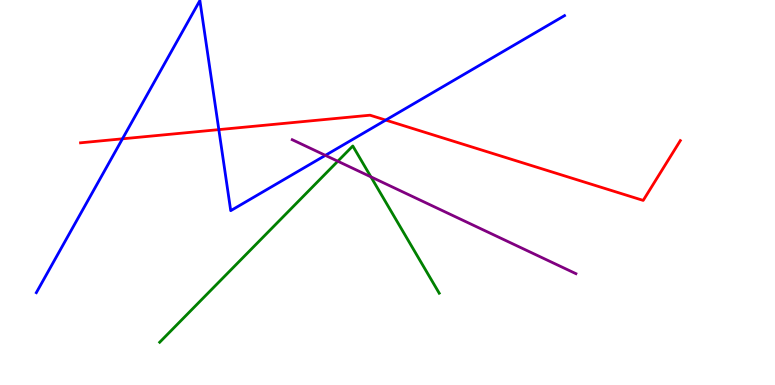[{'lines': ['blue', 'red'], 'intersections': [{'x': 1.58, 'y': 6.39}, {'x': 2.82, 'y': 6.63}, {'x': 4.98, 'y': 6.88}]}, {'lines': ['green', 'red'], 'intersections': []}, {'lines': ['purple', 'red'], 'intersections': []}, {'lines': ['blue', 'green'], 'intersections': []}, {'lines': ['blue', 'purple'], 'intersections': [{'x': 4.2, 'y': 5.96}]}, {'lines': ['green', 'purple'], 'intersections': [{'x': 4.36, 'y': 5.81}, {'x': 4.79, 'y': 5.41}]}]